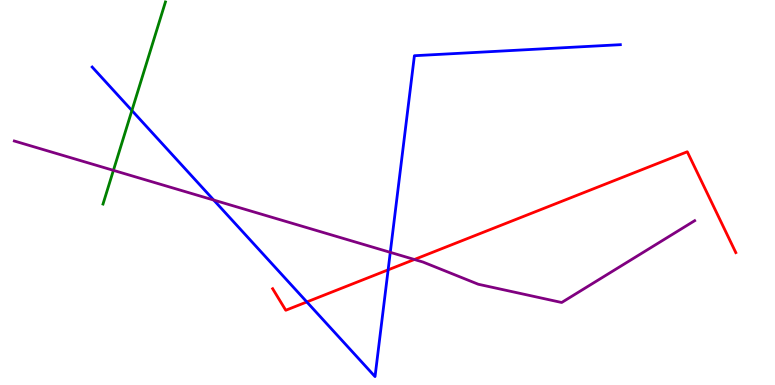[{'lines': ['blue', 'red'], 'intersections': [{'x': 3.96, 'y': 2.16}, {'x': 5.01, 'y': 2.99}]}, {'lines': ['green', 'red'], 'intersections': []}, {'lines': ['purple', 'red'], 'intersections': [{'x': 5.35, 'y': 3.26}]}, {'lines': ['blue', 'green'], 'intersections': [{'x': 1.7, 'y': 7.13}]}, {'lines': ['blue', 'purple'], 'intersections': [{'x': 2.76, 'y': 4.8}, {'x': 5.04, 'y': 3.45}]}, {'lines': ['green', 'purple'], 'intersections': [{'x': 1.46, 'y': 5.58}]}]